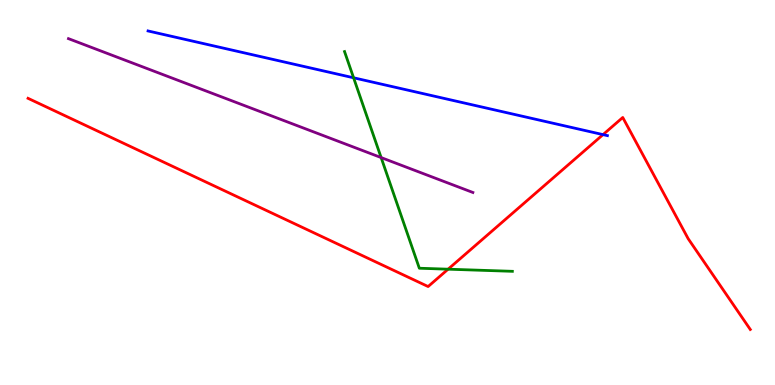[{'lines': ['blue', 'red'], 'intersections': [{'x': 7.78, 'y': 6.5}]}, {'lines': ['green', 'red'], 'intersections': [{'x': 5.78, 'y': 3.01}]}, {'lines': ['purple', 'red'], 'intersections': []}, {'lines': ['blue', 'green'], 'intersections': [{'x': 4.56, 'y': 7.98}]}, {'lines': ['blue', 'purple'], 'intersections': []}, {'lines': ['green', 'purple'], 'intersections': [{'x': 4.92, 'y': 5.91}]}]